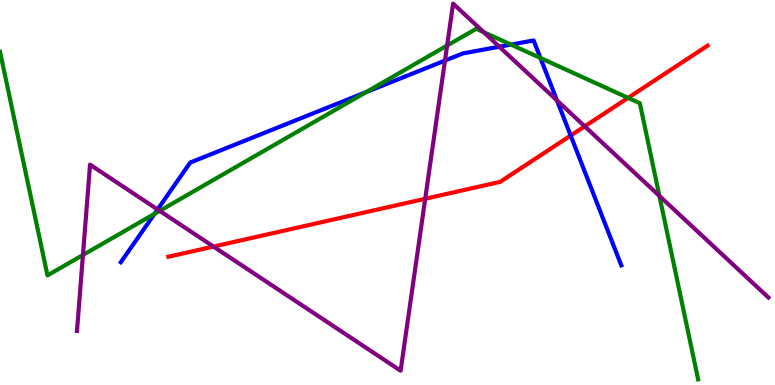[{'lines': ['blue', 'red'], 'intersections': [{'x': 7.36, 'y': 6.48}]}, {'lines': ['green', 'red'], 'intersections': [{'x': 8.1, 'y': 7.46}]}, {'lines': ['purple', 'red'], 'intersections': [{'x': 2.75, 'y': 3.6}, {'x': 5.49, 'y': 4.84}, {'x': 7.55, 'y': 6.72}]}, {'lines': ['blue', 'green'], 'intersections': [{'x': 1.99, 'y': 4.45}, {'x': 4.72, 'y': 7.61}, {'x': 6.59, 'y': 8.84}, {'x': 6.97, 'y': 8.49}]}, {'lines': ['blue', 'purple'], 'intersections': [{'x': 2.03, 'y': 4.56}, {'x': 5.74, 'y': 8.43}, {'x': 6.44, 'y': 8.79}, {'x': 7.19, 'y': 7.39}]}, {'lines': ['green', 'purple'], 'intersections': [{'x': 1.07, 'y': 3.38}, {'x': 2.06, 'y': 4.52}, {'x': 5.77, 'y': 8.82}, {'x': 6.24, 'y': 9.16}, {'x': 8.51, 'y': 4.91}]}]